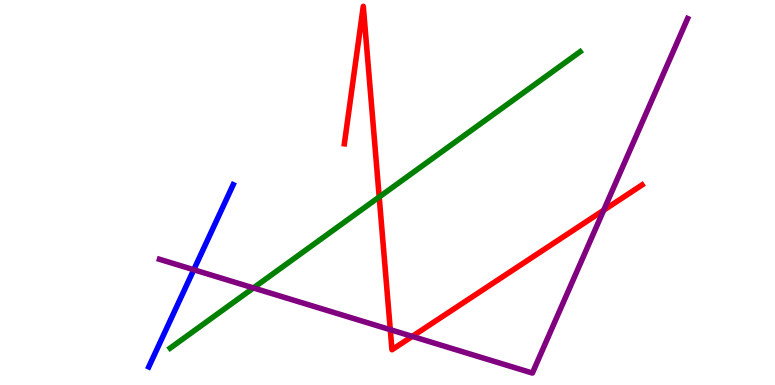[{'lines': ['blue', 'red'], 'intersections': []}, {'lines': ['green', 'red'], 'intersections': [{'x': 4.89, 'y': 4.88}]}, {'lines': ['purple', 'red'], 'intersections': [{'x': 5.04, 'y': 1.44}, {'x': 5.32, 'y': 1.26}, {'x': 7.79, 'y': 4.54}]}, {'lines': ['blue', 'green'], 'intersections': []}, {'lines': ['blue', 'purple'], 'intersections': [{'x': 2.5, 'y': 2.99}]}, {'lines': ['green', 'purple'], 'intersections': [{'x': 3.27, 'y': 2.52}]}]